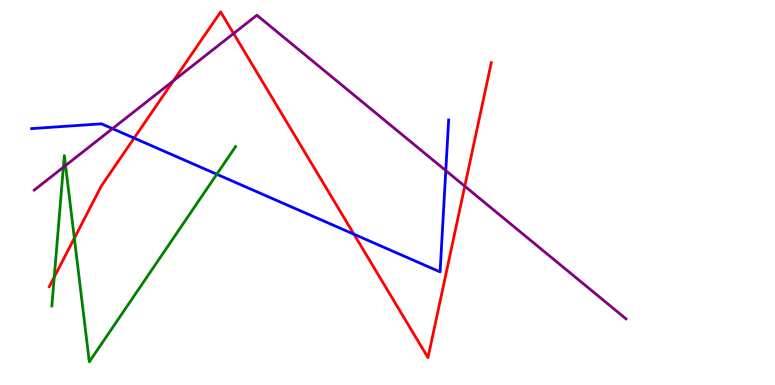[{'lines': ['blue', 'red'], 'intersections': [{'x': 1.73, 'y': 6.41}, {'x': 4.57, 'y': 3.92}]}, {'lines': ['green', 'red'], 'intersections': [{'x': 0.7, 'y': 2.8}, {'x': 0.959, 'y': 3.81}]}, {'lines': ['purple', 'red'], 'intersections': [{'x': 2.24, 'y': 7.9}, {'x': 3.01, 'y': 9.13}, {'x': 6.0, 'y': 5.16}]}, {'lines': ['blue', 'green'], 'intersections': [{'x': 2.8, 'y': 5.47}]}, {'lines': ['blue', 'purple'], 'intersections': [{'x': 1.45, 'y': 6.66}, {'x': 5.75, 'y': 5.57}]}, {'lines': ['green', 'purple'], 'intersections': [{'x': 0.818, 'y': 5.66}, {'x': 0.846, 'y': 5.7}]}]